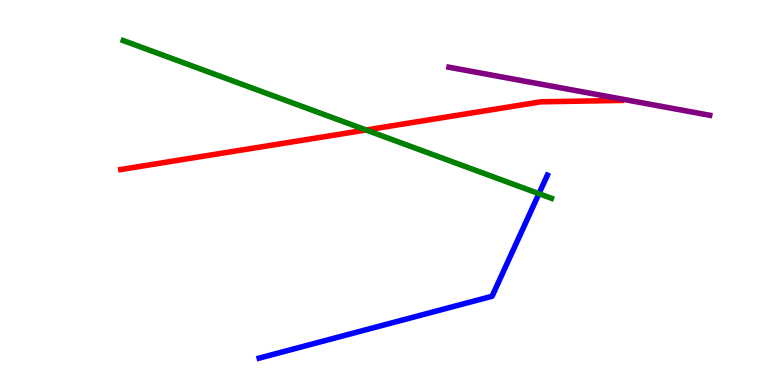[{'lines': ['blue', 'red'], 'intersections': []}, {'lines': ['green', 'red'], 'intersections': [{'x': 4.72, 'y': 6.62}]}, {'lines': ['purple', 'red'], 'intersections': []}, {'lines': ['blue', 'green'], 'intersections': [{'x': 6.95, 'y': 4.97}]}, {'lines': ['blue', 'purple'], 'intersections': []}, {'lines': ['green', 'purple'], 'intersections': []}]